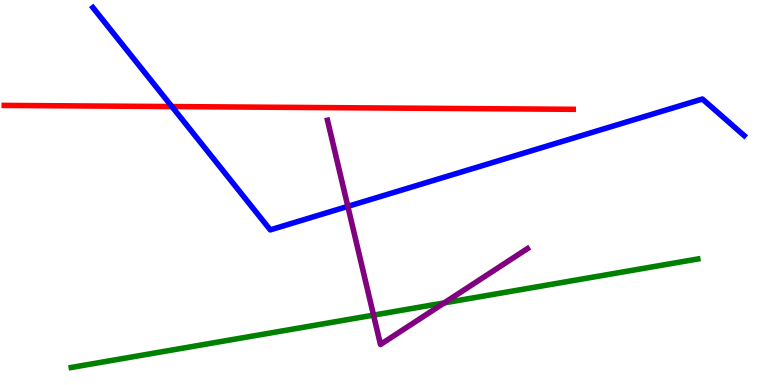[{'lines': ['blue', 'red'], 'intersections': [{'x': 2.22, 'y': 7.23}]}, {'lines': ['green', 'red'], 'intersections': []}, {'lines': ['purple', 'red'], 'intersections': []}, {'lines': ['blue', 'green'], 'intersections': []}, {'lines': ['blue', 'purple'], 'intersections': [{'x': 4.49, 'y': 4.64}]}, {'lines': ['green', 'purple'], 'intersections': [{'x': 4.82, 'y': 1.81}, {'x': 5.73, 'y': 2.13}]}]